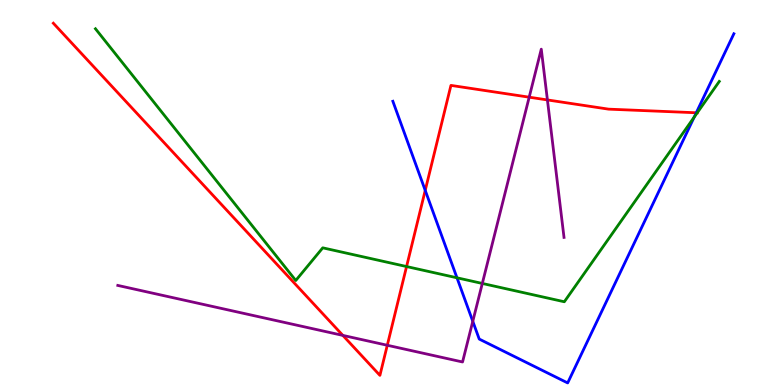[{'lines': ['blue', 'red'], 'intersections': [{'x': 5.49, 'y': 5.06}, {'x': 8.98, 'y': 7.07}]}, {'lines': ['green', 'red'], 'intersections': [{'x': 5.25, 'y': 3.08}, {'x': 9.0, 'y': 7.07}]}, {'lines': ['purple', 'red'], 'intersections': [{'x': 4.42, 'y': 1.29}, {'x': 5.0, 'y': 1.03}, {'x': 6.83, 'y': 7.48}, {'x': 7.06, 'y': 7.4}]}, {'lines': ['blue', 'green'], 'intersections': [{'x': 5.9, 'y': 2.78}, {'x': 8.96, 'y': 6.96}]}, {'lines': ['blue', 'purple'], 'intersections': [{'x': 6.1, 'y': 1.65}]}, {'lines': ['green', 'purple'], 'intersections': [{'x': 6.22, 'y': 2.64}]}]